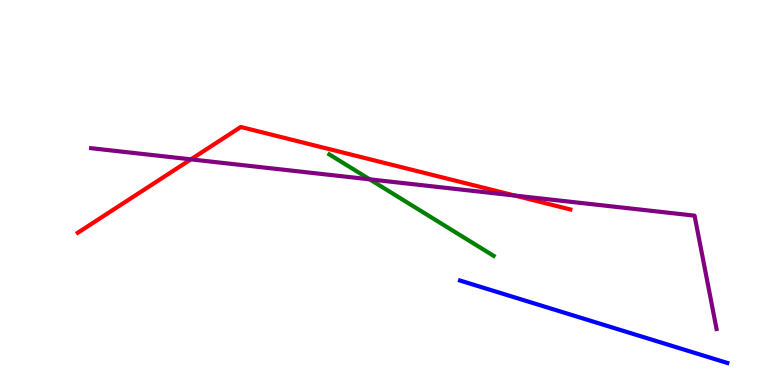[{'lines': ['blue', 'red'], 'intersections': []}, {'lines': ['green', 'red'], 'intersections': []}, {'lines': ['purple', 'red'], 'intersections': [{'x': 2.46, 'y': 5.86}, {'x': 6.64, 'y': 4.92}]}, {'lines': ['blue', 'green'], 'intersections': []}, {'lines': ['blue', 'purple'], 'intersections': []}, {'lines': ['green', 'purple'], 'intersections': [{'x': 4.77, 'y': 5.34}]}]